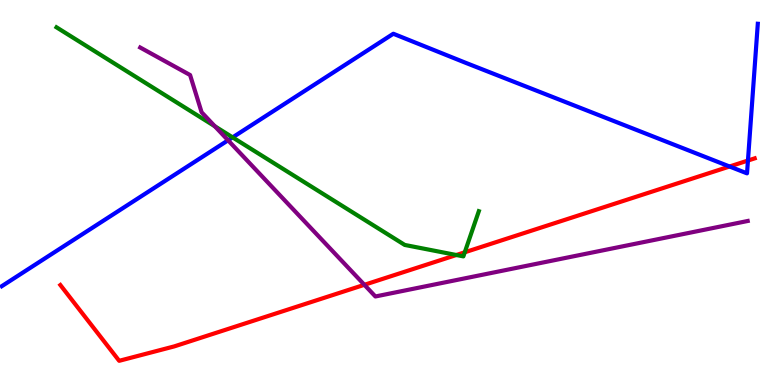[{'lines': ['blue', 'red'], 'intersections': [{'x': 9.41, 'y': 5.68}, {'x': 9.65, 'y': 5.83}]}, {'lines': ['green', 'red'], 'intersections': [{'x': 5.89, 'y': 3.38}, {'x': 6.0, 'y': 3.45}]}, {'lines': ['purple', 'red'], 'intersections': [{'x': 4.7, 'y': 2.6}]}, {'lines': ['blue', 'green'], 'intersections': [{'x': 3.0, 'y': 6.43}]}, {'lines': ['blue', 'purple'], 'intersections': [{'x': 2.94, 'y': 6.36}]}, {'lines': ['green', 'purple'], 'intersections': [{'x': 2.77, 'y': 6.72}]}]